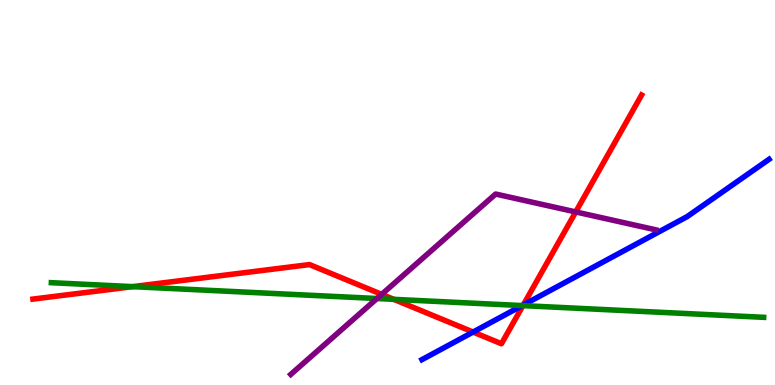[{'lines': ['blue', 'red'], 'intersections': [{'x': 6.1, 'y': 1.38}, {'x': 6.75, 'y': 2.08}]}, {'lines': ['green', 'red'], 'intersections': [{'x': 1.71, 'y': 2.55}, {'x': 5.08, 'y': 2.22}, {'x': 6.75, 'y': 2.06}]}, {'lines': ['purple', 'red'], 'intersections': [{'x': 4.93, 'y': 2.35}, {'x': 7.43, 'y': 4.5}]}, {'lines': ['blue', 'green'], 'intersections': [{'x': 6.74, 'y': 2.06}]}, {'lines': ['blue', 'purple'], 'intersections': []}, {'lines': ['green', 'purple'], 'intersections': [{'x': 4.86, 'y': 2.25}]}]